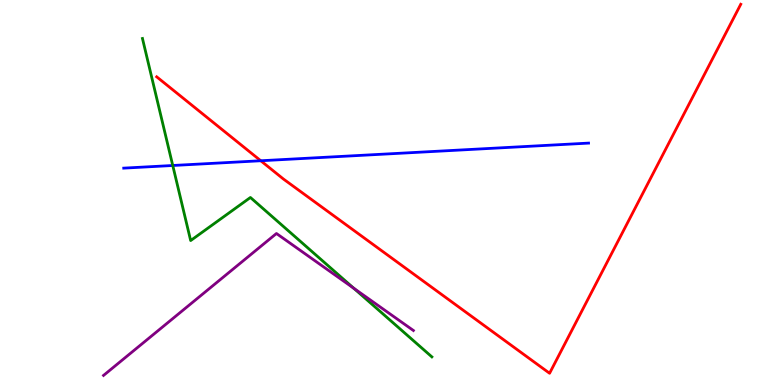[{'lines': ['blue', 'red'], 'intersections': [{'x': 3.36, 'y': 5.82}]}, {'lines': ['green', 'red'], 'intersections': []}, {'lines': ['purple', 'red'], 'intersections': []}, {'lines': ['blue', 'green'], 'intersections': [{'x': 2.23, 'y': 5.7}]}, {'lines': ['blue', 'purple'], 'intersections': []}, {'lines': ['green', 'purple'], 'intersections': [{'x': 4.56, 'y': 2.51}]}]